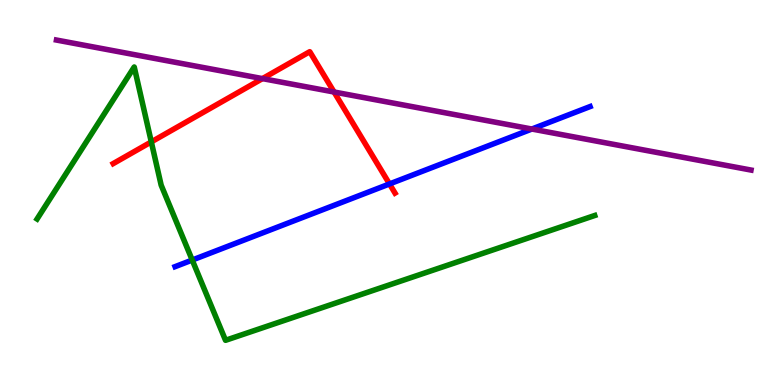[{'lines': ['blue', 'red'], 'intersections': [{'x': 5.03, 'y': 5.22}]}, {'lines': ['green', 'red'], 'intersections': [{'x': 1.95, 'y': 6.31}]}, {'lines': ['purple', 'red'], 'intersections': [{'x': 3.39, 'y': 7.96}, {'x': 4.31, 'y': 7.61}]}, {'lines': ['blue', 'green'], 'intersections': [{'x': 2.48, 'y': 3.25}]}, {'lines': ['blue', 'purple'], 'intersections': [{'x': 6.86, 'y': 6.65}]}, {'lines': ['green', 'purple'], 'intersections': []}]